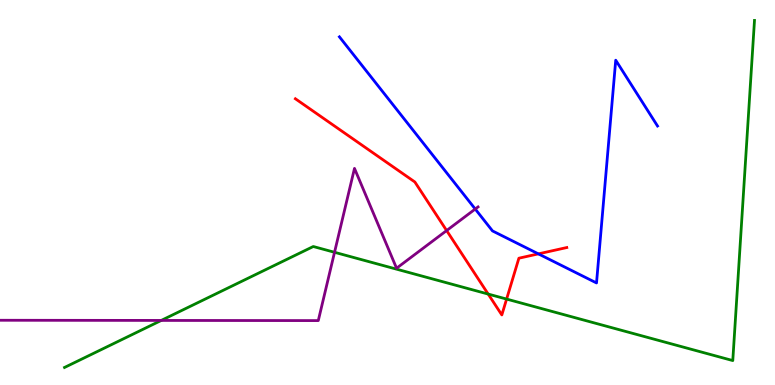[{'lines': ['blue', 'red'], 'intersections': [{'x': 6.95, 'y': 3.41}]}, {'lines': ['green', 'red'], 'intersections': [{'x': 6.3, 'y': 2.36}, {'x': 6.54, 'y': 2.23}]}, {'lines': ['purple', 'red'], 'intersections': [{'x': 5.76, 'y': 4.01}]}, {'lines': ['blue', 'green'], 'intersections': []}, {'lines': ['blue', 'purple'], 'intersections': [{'x': 6.13, 'y': 4.57}]}, {'lines': ['green', 'purple'], 'intersections': [{'x': 2.08, 'y': 1.68}, {'x': 4.32, 'y': 3.45}]}]